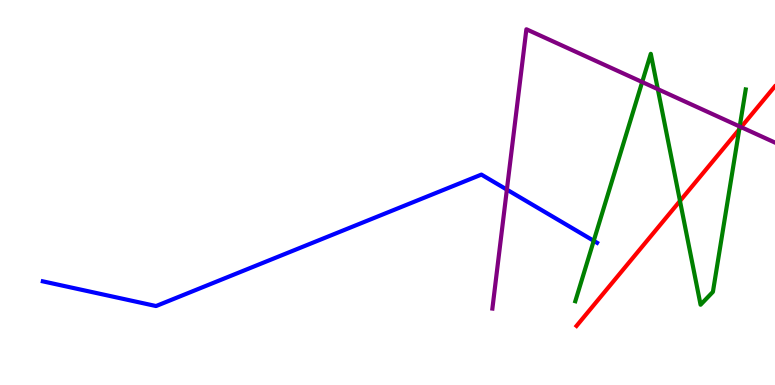[{'lines': ['blue', 'red'], 'intersections': []}, {'lines': ['green', 'red'], 'intersections': [{'x': 8.77, 'y': 4.78}, {'x': 9.54, 'y': 6.64}]}, {'lines': ['purple', 'red'], 'intersections': [{'x': 9.56, 'y': 6.7}]}, {'lines': ['blue', 'green'], 'intersections': [{'x': 7.66, 'y': 3.75}]}, {'lines': ['blue', 'purple'], 'intersections': [{'x': 6.54, 'y': 5.07}]}, {'lines': ['green', 'purple'], 'intersections': [{'x': 8.29, 'y': 7.87}, {'x': 8.49, 'y': 7.68}, {'x': 9.54, 'y': 6.71}]}]